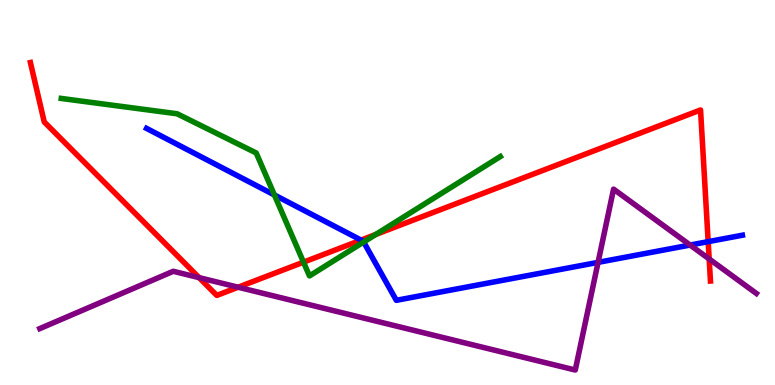[{'lines': ['blue', 'red'], 'intersections': [{'x': 4.66, 'y': 3.76}, {'x': 9.14, 'y': 3.72}]}, {'lines': ['green', 'red'], 'intersections': [{'x': 3.92, 'y': 3.19}, {'x': 4.85, 'y': 3.91}]}, {'lines': ['purple', 'red'], 'intersections': [{'x': 2.57, 'y': 2.79}, {'x': 3.07, 'y': 2.54}, {'x': 9.15, 'y': 3.27}]}, {'lines': ['blue', 'green'], 'intersections': [{'x': 3.54, 'y': 4.94}, {'x': 4.69, 'y': 3.71}]}, {'lines': ['blue', 'purple'], 'intersections': [{'x': 7.72, 'y': 3.19}, {'x': 8.9, 'y': 3.64}]}, {'lines': ['green', 'purple'], 'intersections': []}]